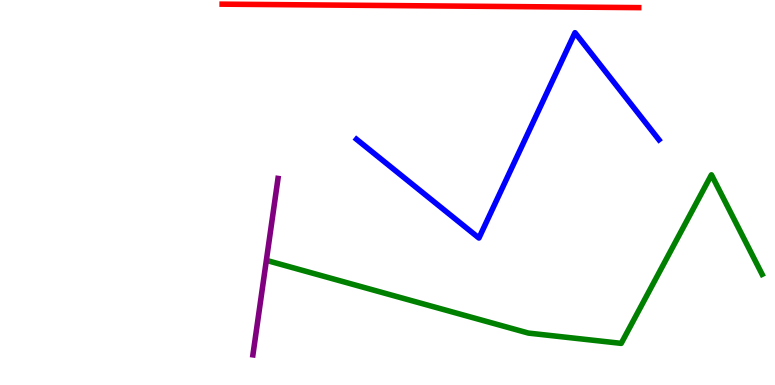[{'lines': ['blue', 'red'], 'intersections': []}, {'lines': ['green', 'red'], 'intersections': []}, {'lines': ['purple', 'red'], 'intersections': []}, {'lines': ['blue', 'green'], 'intersections': []}, {'lines': ['blue', 'purple'], 'intersections': []}, {'lines': ['green', 'purple'], 'intersections': []}]